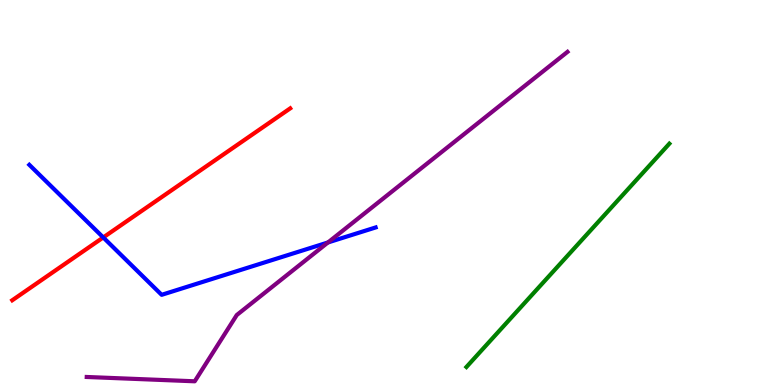[{'lines': ['blue', 'red'], 'intersections': [{'x': 1.33, 'y': 3.83}]}, {'lines': ['green', 'red'], 'intersections': []}, {'lines': ['purple', 'red'], 'intersections': []}, {'lines': ['blue', 'green'], 'intersections': []}, {'lines': ['blue', 'purple'], 'intersections': [{'x': 4.23, 'y': 3.7}]}, {'lines': ['green', 'purple'], 'intersections': []}]